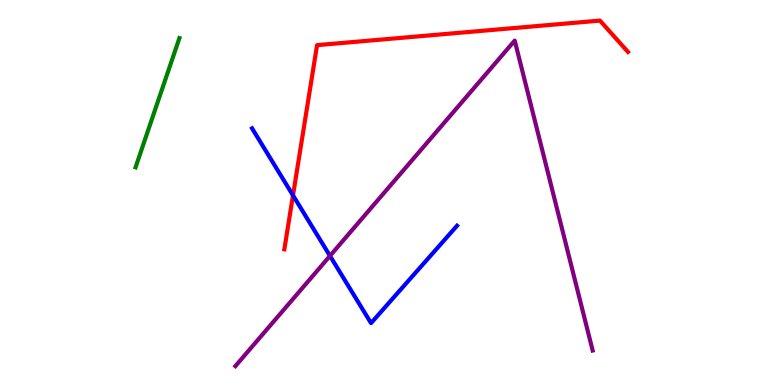[{'lines': ['blue', 'red'], 'intersections': [{'x': 3.78, 'y': 4.93}]}, {'lines': ['green', 'red'], 'intersections': []}, {'lines': ['purple', 'red'], 'intersections': []}, {'lines': ['blue', 'green'], 'intersections': []}, {'lines': ['blue', 'purple'], 'intersections': [{'x': 4.26, 'y': 3.35}]}, {'lines': ['green', 'purple'], 'intersections': []}]